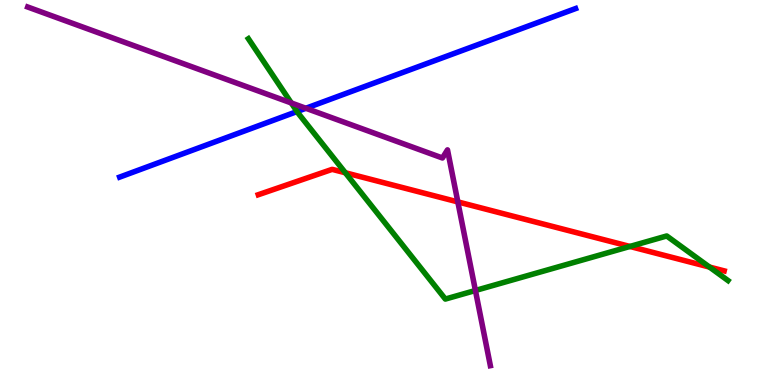[{'lines': ['blue', 'red'], 'intersections': []}, {'lines': ['green', 'red'], 'intersections': [{'x': 4.46, 'y': 5.51}, {'x': 8.13, 'y': 3.6}, {'x': 9.15, 'y': 3.06}]}, {'lines': ['purple', 'red'], 'intersections': [{'x': 5.91, 'y': 4.76}]}, {'lines': ['blue', 'green'], 'intersections': [{'x': 3.83, 'y': 7.1}]}, {'lines': ['blue', 'purple'], 'intersections': [{'x': 3.95, 'y': 7.19}]}, {'lines': ['green', 'purple'], 'intersections': [{'x': 3.76, 'y': 7.33}, {'x': 6.13, 'y': 2.45}]}]